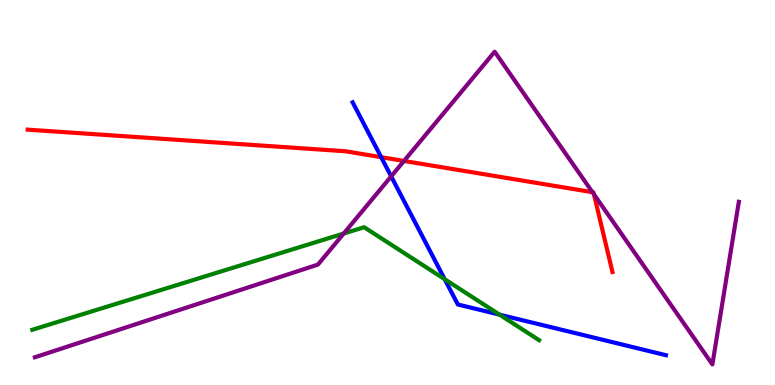[{'lines': ['blue', 'red'], 'intersections': [{'x': 4.92, 'y': 5.92}]}, {'lines': ['green', 'red'], 'intersections': []}, {'lines': ['purple', 'red'], 'intersections': [{'x': 5.21, 'y': 5.82}, {'x': 7.64, 'y': 5.01}, {'x': 7.66, 'y': 4.95}]}, {'lines': ['blue', 'green'], 'intersections': [{'x': 5.74, 'y': 2.75}, {'x': 6.45, 'y': 1.83}]}, {'lines': ['blue', 'purple'], 'intersections': [{'x': 5.05, 'y': 5.42}]}, {'lines': ['green', 'purple'], 'intersections': [{'x': 4.44, 'y': 3.93}]}]